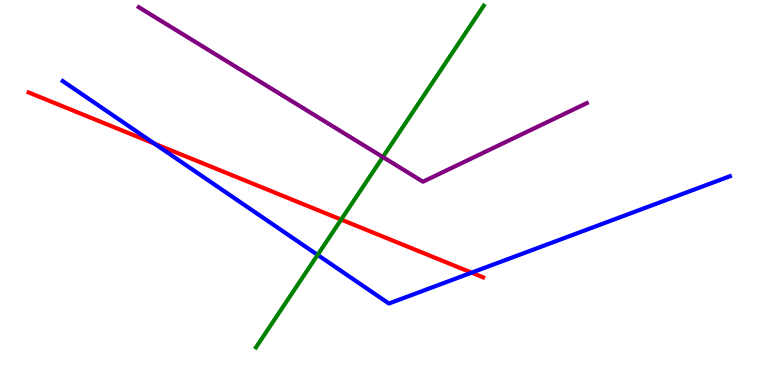[{'lines': ['blue', 'red'], 'intersections': [{'x': 1.99, 'y': 6.27}, {'x': 6.09, 'y': 2.92}]}, {'lines': ['green', 'red'], 'intersections': [{'x': 4.4, 'y': 4.3}]}, {'lines': ['purple', 'red'], 'intersections': []}, {'lines': ['blue', 'green'], 'intersections': [{'x': 4.1, 'y': 3.38}]}, {'lines': ['blue', 'purple'], 'intersections': []}, {'lines': ['green', 'purple'], 'intersections': [{'x': 4.94, 'y': 5.92}]}]